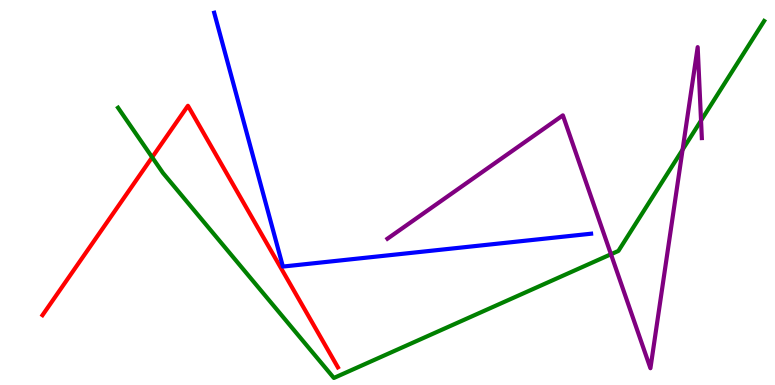[{'lines': ['blue', 'red'], 'intersections': []}, {'lines': ['green', 'red'], 'intersections': [{'x': 1.96, 'y': 5.91}]}, {'lines': ['purple', 'red'], 'intersections': []}, {'lines': ['blue', 'green'], 'intersections': []}, {'lines': ['blue', 'purple'], 'intersections': []}, {'lines': ['green', 'purple'], 'intersections': [{'x': 7.88, 'y': 3.4}, {'x': 8.81, 'y': 6.11}, {'x': 9.05, 'y': 6.87}]}]